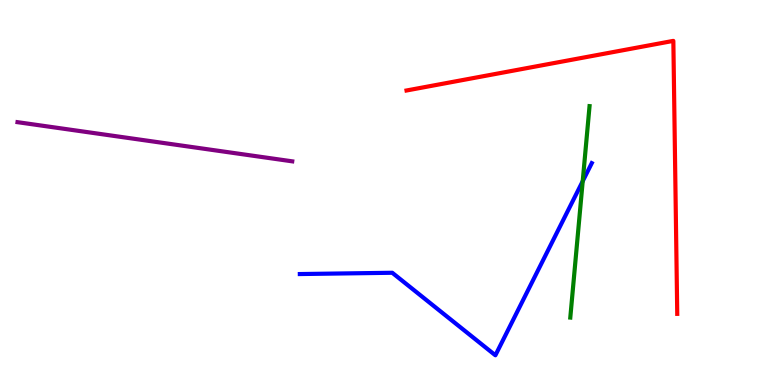[{'lines': ['blue', 'red'], 'intersections': []}, {'lines': ['green', 'red'], 'intersections': []}, {'lines': ['purple', 'red'], 'intersections': []}, {'lines': ['blue', 'green'], 'intersections': [{'x': 7.52, 'y': 5.29}]}, {'lines': ['blue', 'purple'], 'intersections': []}, {'lines': ['green', 'purple'], 'intersections': []}]